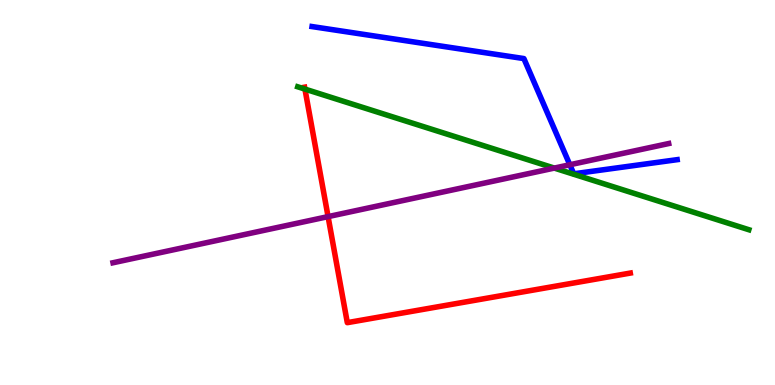[{'lines': ['blue', 'red'], 'intersections': []}, {'lines': ['green', 'red'], 'intersections': [{'x': 3.93, 'y': 7.69}]}, {'lines': ['purple', 'red'], 'intersections': [{'x': 4.23, 'y': 4.37}]}, {'lines': ['blue', 'green'], 'intersections': []}, {'lines': ['blue', 'purple'], 'intersections': [{'x': 7.35, 'y': 5.72}]}, {'lines': ['green', 'purple'], 'intersections': [{'x': 7.15, 'y': 5.63}]}]